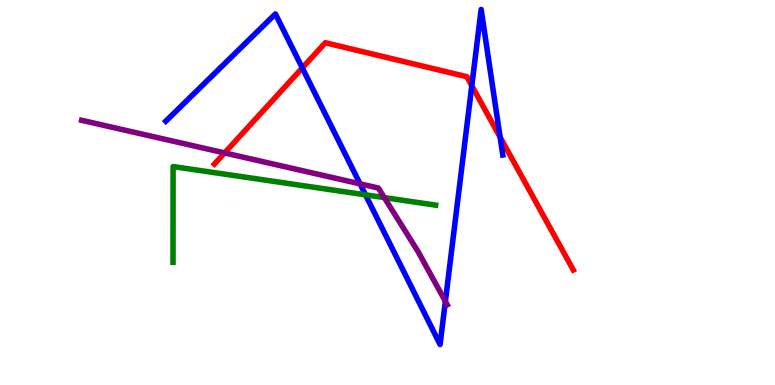[{'lines': ['blue', 'red'], 'intersections': [{'x': 3.9, 'y': 8.24}, {'x': 6.09, 'y': 7.77}, {'x': 6.45, 'y': 6.44}]}, {'lines': ['green', 'red'], 'intersections': []}, {'lines': ['purple', 'red'], 'intersections': [{'x': 2.9, 'y': 6.03}]}, {'lines': ['blue', 'green'], 'intersections': [{'x': 4.72, 'y': 4.94}]}, {'lines': ['blue', 'purple'], 'intersections': [{'x': 4.65, 'y': 5.22}, {'x': 5.75, 'y': 2.17}]}, {'lines': ['green', 'purple'], 'intersections': [{'x': 4.96, 'y': 4.87}]}]